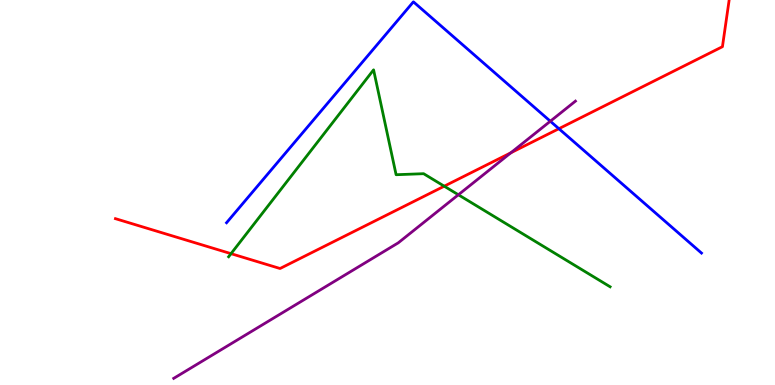[{'lines': ['blue', 'red'], 'intersections': [{'x': 7.21, 'y': 6.66}]}, {'lines': ['green', 'red'], 'intersections': [{'x': 2.98, 'y': 3.41}, {'x': 5.73, 'y': 5.16}]}, {'lines': ['purple', 'red'], 'intersections': [{'x': 6.59, 'y': 6.03}]}, {'lines': ['blue', 'green'], 'intersections': []}, {'lines': ['blue', 'purple'], 'intersections': [{'x': 7.1, 'y': 6.85}]}, {'lines': ['green', 'purple'], 'intersections': [{'x': 5.91, 'y': 4.94}]}]